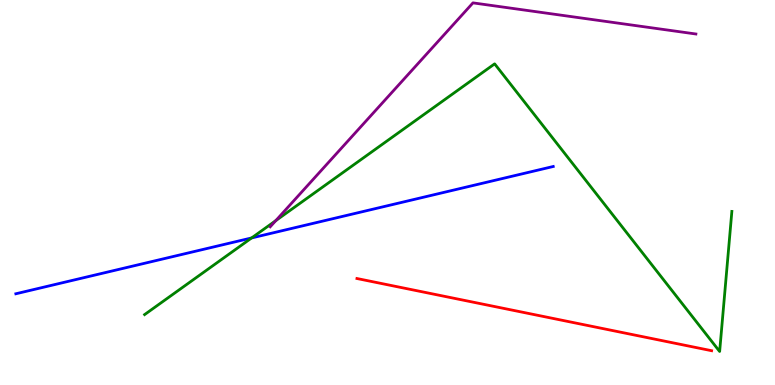[{'lines': ['blue', 'red'], 'intersections': []}, {'lines': ['green', 'red'], 'intersections': []}, {'lines': ['purple', 'red'], 'intersections': []}, {'lines': ['blue', 'green'], 'intersections': [{'x': 3.25, 'y': 3.82}]}, {'lines': ['blue', 'purple'], 'intersections': []}, {'lines': ['green', 'purple'], 'intersections': [{'x': 3.56, 'y': 4.27}]}]